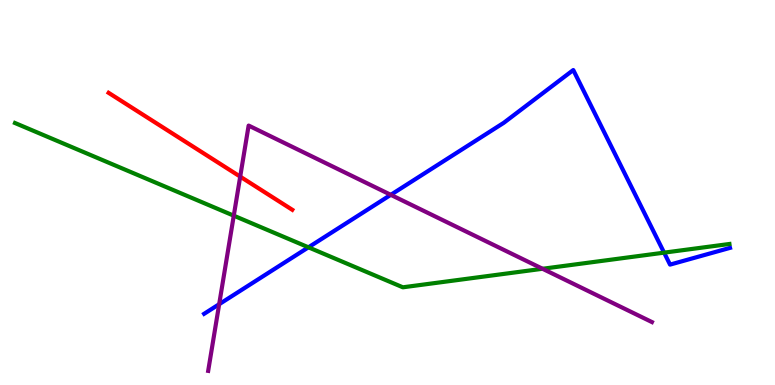[{'lines': ['blue', 'red'], 'intersections': []}, {'lines': ['green', 'red'], 'intersections': []}, {'lines': ['purple', 'red'], 'intersections': [{'x': 3.1, 'y': 5.41}]}, {'lines': ['blue', 'green'], 'intersections': [{'x': 3.98, 'y': 3.58}, {'x': 8.57, 'y': 3.44}]}, {'lines': ['blue', 'purple'], 'intersections': [{'x': 2.83, 'y': 2.1}, {'x': 5.04, 'y': 4.94}]}, {'lines': ['green', 'purple'], 'intersections': [{'x': 3.02, 'y': 4.4}, {'x': 7.0, 'y': 3.02}]}]